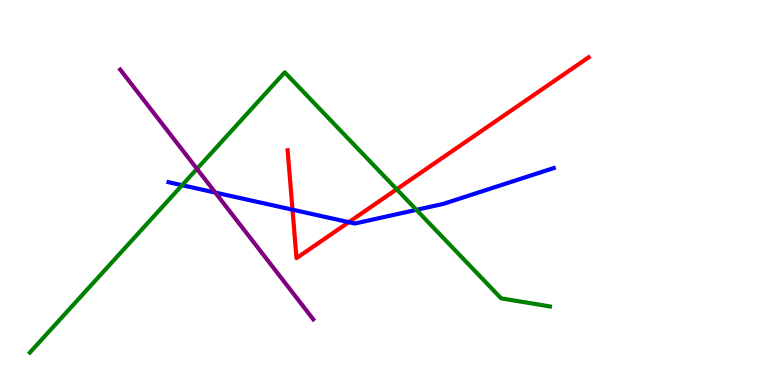[{'lines': ['blue', 'red'], 'intersections': [{'x': 3.77, 'y': 4.55}, {'x': 4.5, 'y': 4.23}]}, {'lines': ['green', 'red'], 'intersections': [{'x': 5.12, 'y': 5.08}]}, {'lines': ['purple', 'red'], 'intersections': []}, {'lines': ['blue', 'green'], 'intersections': [{'x': 2.35, 'y': 5.19}, {'x': 5.37, 'y': 4.55}]}, {'lines': ['blue', 'purple'], 'intersections': [{'x': 2.78, 'y': 5.0}]}, {'lines': ['green', 'purple'], 'intersections': [{'x': 2.54, 'y': 5.61}]}]